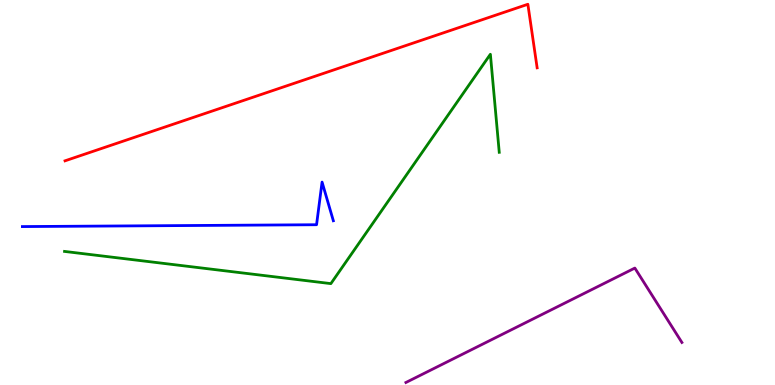[{'lines': ['blue', 'red'], 'intersections': []}, {'lines': ['green', 'red'], 'intersections': []}, {'lines': ['purple', 'red'], 'intersections': []}, {'lines': ['blue', 'green'], 'intersections': []}, {'lines': ['blue', 'purple'], 'intersections': []}, {'lines': ['green', 'purple'], 'intersections': []}]